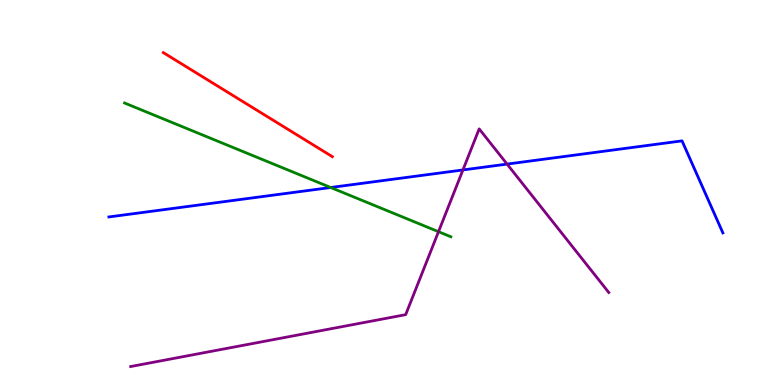[{'lines': ['blue', 'red'], 'intersections': []}, {'lines': ['green', 'red'], 'intersections': []}, {'lines': ['purple', 'red'], 'intersections': []}, {'lines': ['blue', 'green'], 'intersections': [{'x': 4.27, 'y': 5.13}]}, {'lines': ['blue', 'purple'], 'intersections': [{'x': 5.97, 'y': 5.59}, {'x': 6.54, 'y': 5.74}]}, {'lines': ['green', 'purple'], 'intersections': [{'x': 5.66, 'y': 3.98}]}]